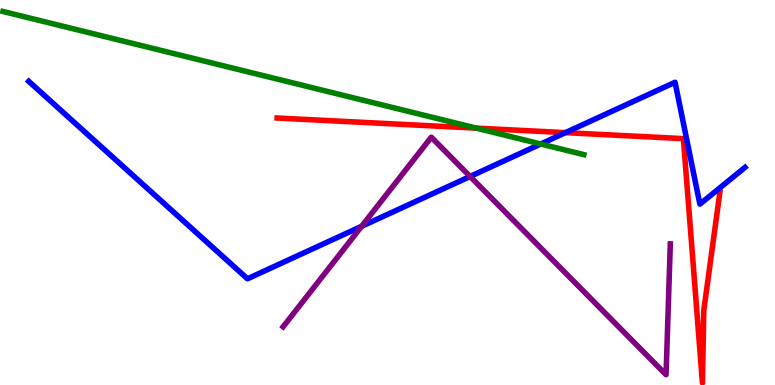[{'lines': ['blue', 'red'], 'intersections': [{'x': 7.3, 'y': 6.55}]}, {'lines': ['green', 'red'], 'intersections': [{'x': 6.15, 'y': 6.67}]}, {'lines': ['purple', 'red'], 'intersections': []}, {'lines': ['blue', 'green'], 'intersections': [{'x': 6.98, 'y': 6.26}]}, {'lines': ['blue', 'purple'], 'intersections': [{'x': 4.67, 'y': 4.12}, {'x': 6.07, 'y': 5.42}]}, {'lines': ['green', 'purple'], 'intersections': []}]